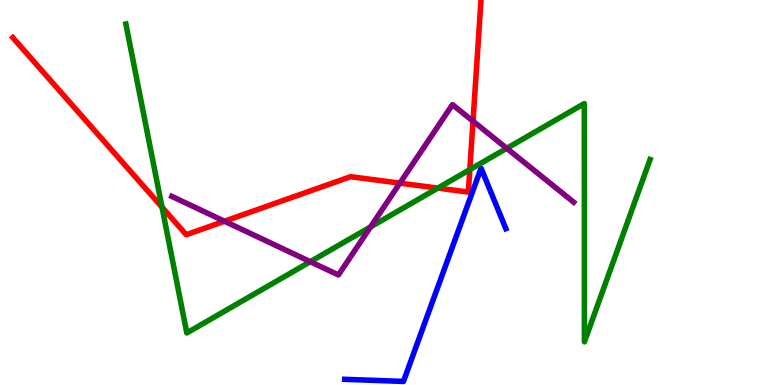[{'lines': ['blue', 'red'], 'intersections': []}, {'lines': ['green', 'red'], 'intersections': [{'x': 2.09, 'y': 4.62}, {'x': 5.65, 'y': 5.11}, {'x': 6.06, 'y': 5.59}]}, {'lines': ['purple', 'red'], 'intersections': [{'x': 2.9, 'y': 4.25}, {'x': 5.16, 'y': 5.24}, {'x': 6.1, 'y': 6.85}]}, {'lines': ['blue', 'green'], 'intersections': []}, {'lines': ['blue', 'purple'], 'intersections': []}, {'lines': ['green', 'purple'], 'intersections': [{'x': 4.0, 'y': 3.2}, {'x': 4.78, 'y': 4.11}, {'x': 6.54, 'y': 6.15}]}]